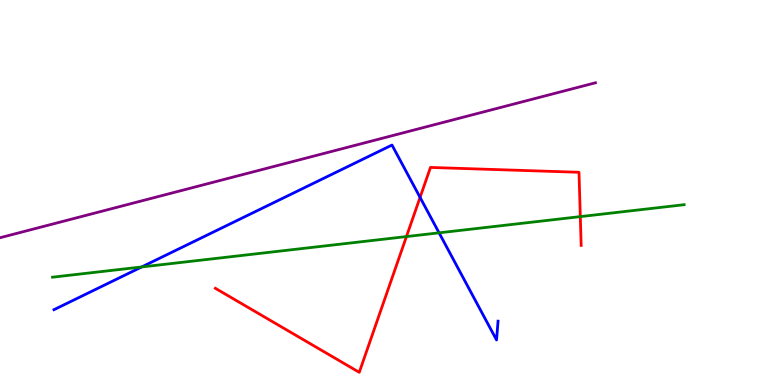[{'lines': ['blue', 'red'], 'intersections': [{'x': 5.42, 'y': 4.87}]}, {'lines': ['green', 'red'], 'intersections': [{'x': 5.24, 'y': 3.86}, {'x': 7.49, 'y': 4.37}]}, {'lines': ['purple', 'red'], 'intersections': []}, {'lines': ['blue', 'green'], 'intersections': [{'x': 1.83, 'y': 3.07}, {'x': 5.67, 'y': 3.95}]}, {'lines': ['blue', 'purple'], 'intersections': []}, {'lines': ['green', 'purple'], 'intersections': []}]